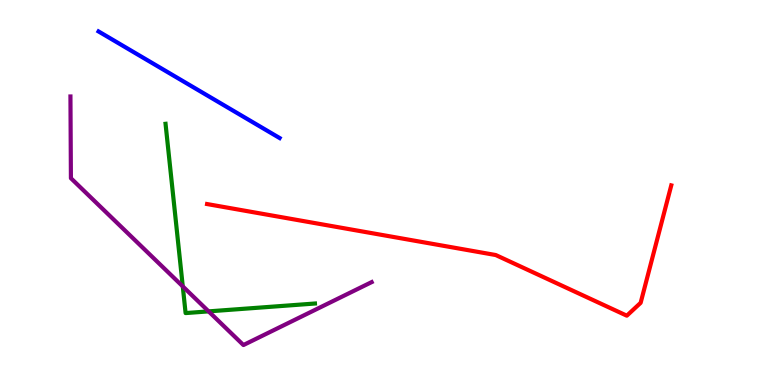[{'lines': ['blue', 'red'], 'intersections': []}, {'lines': ['green', 'red'], 'intersections': []}, {'lines': ['purple', 'red'], 'intersections': []}, {'lines': ['blue', 'green'], 'intersections': []}, {'lines': ['blue', 'purple'], 'intersections': []}, {'lines': ['green', 'purple'], 'intersections': [{'x': 2.36, 'y': 2.56}, {'x': 2.69, 'y': 1.91}]}]